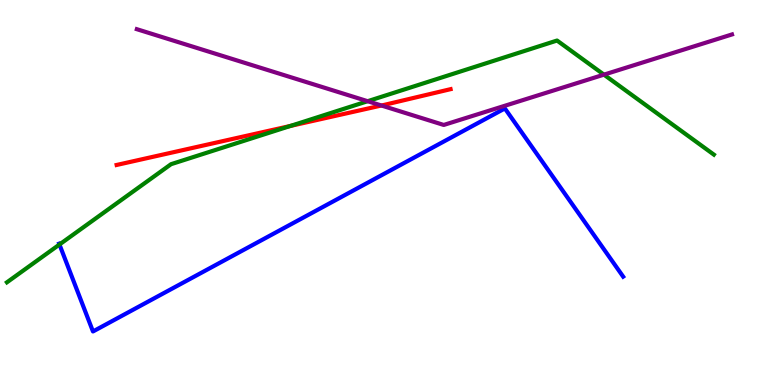[{'lines': ['blue', 'red'], 'intersections': []}, {'lines': ['green', 'red'], 'intersections': [{'x': 3.75, 'y': 6.73}]}, {'lines': ['purple', 'red'], 'intersections': [{'x': 4.92, 'y': 7.26}]}, {'lines': ['blue', 'green'], 'intersections': [{'x': 0.767, 'y': 3.65}]}, {'lines': ['blue', 'purple'], 'intersections': []}, {'lines': ['green', 'purple'], 'intersections': [{'x': 4.74, 'y': 7.37}, {'x': 7.79, 'y': 8.06}]}]